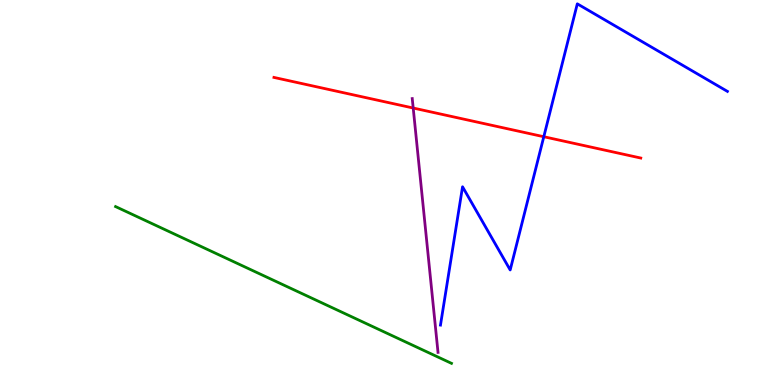[{'lines': ['blue', 'red'], 'intersections': [{'x': 7.02, 'y': 6.45}]}, {'lines': ['green', 'red'], 'intersections': []}, {'lines': ['purple', 'red'], 'intersections': [{'x': 5.33, 'y': 7.19}]}, {'lines': ['blue', 'green'], 'intersections': []}, {'lines': ['blue', 'purple'], 'intersections': []}, {'lines': ['green', 'purple'], 'intersections': []}]